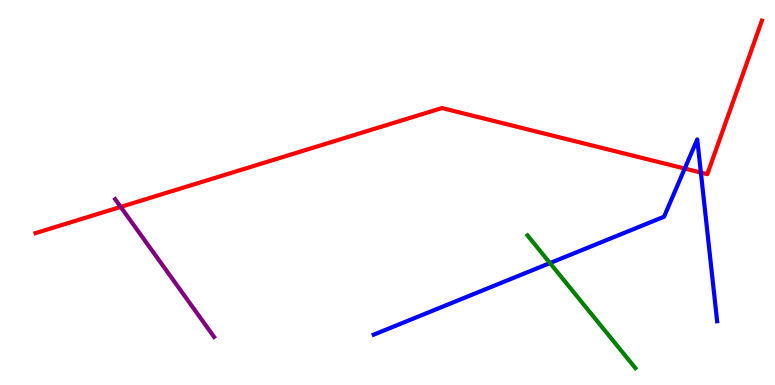[{'lines': ['blue', 'red'], 'intersections': [{'x': 8.84, 'y': 5.62}, {'x': 9.04, 'y': 5.52}]}, {'lines': ['green', 'red'], 'intersections': []}, {'lines': ['purple', 'red'], 'intersections': [{'x': 1.56, 'y': 4.63}]}, {'lines': ['blue', 'green'], 'intersections': [{'x': 7.1, 'y': 3.17}]}, {'lines': ['blue', 'purple'], 'intersections': []}, {'lines': ['green', 'purple'], 'intersections': []}]